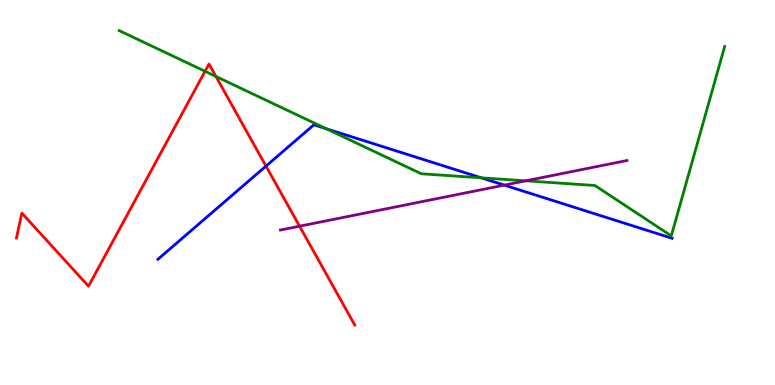[{'lines': ['blue', 'red'], 'intersections': [{'x': 3.43, 'y': 5.69}]}, {'lines': ['green', 'red'], 'intersections': [{'x': 2.65, 'y': 8.15}, {'x': 2.79, 'y': 8.01}]}, {'lines': ['purple', 'red'], 'intersections': [{'x': 3.87, 'y': 4.12}]}, {'lines': ['blue', 'green'], 'intersections': [{'x': 4.21, 'y': 6.66}, {'x': 6.21, 'y': 5.38}]}, {'lines': ['blue', 'purple'], 'intersections': [{'x': 6.51, 'y': 5.19}]}, {'lines': ['green', 'purple'], 'intersections': [{'x': 6.78, 'y': 5.3}]}]